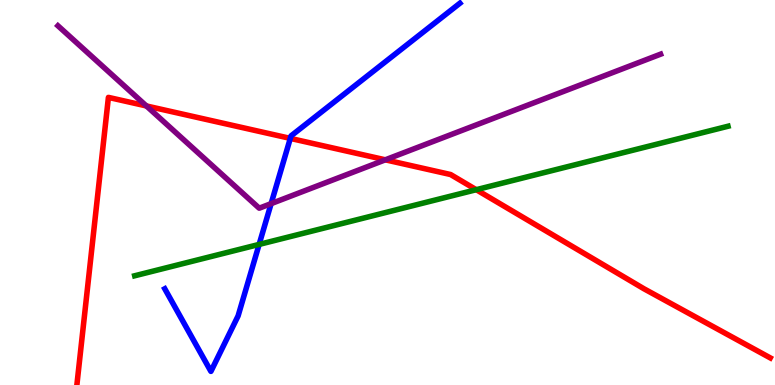[{'lines': ['blue', 'red'], 'intersections': [{'x': 3.75, 'y': 6.41}]}, {'lines': ['green', 'red'], 'intersections': [{'x': 6.15, 'y': 5.07}]}, {'lines': ['purple', 'red'], 'intersections': [{'x': 1.89, 'y': 7.25}, {'x': 4.97, 'y': 5.85}]}, {'lines': ['blue', 'green'], 'intersections': [{'x': 3.34, 'y': 3.65}]}, {'lines': ['blue', 'purple'], 'intersections': [{'x': 3.5, 'y': 4.71}]}, {'lines': ['green', 'purple'], 'intersections': []}]